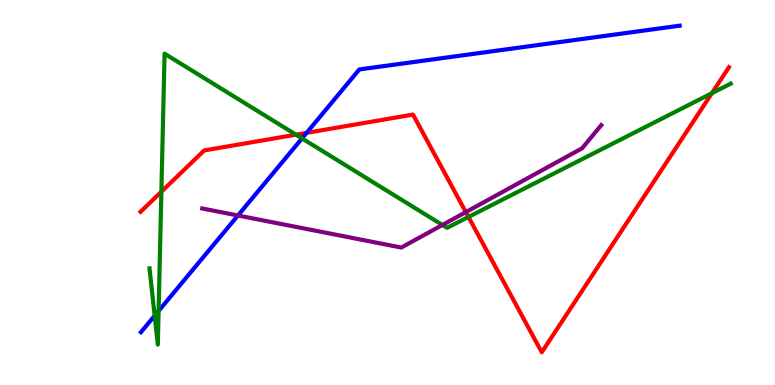[{'lines': ['blue', 'red'], 'intersections': [{'x': 3.96, 'y': 6.55}]}, {'lines': ['green', 'red'], 'intersections': [{'x': 2.08, 'y': 5.02}, {'x': 3.82, 'y': 6.5}, {'x': 6.04, 'y': 4.36}, {'x': 9.19, 'y': 7.58}]}, {'lines': ['purple', 'red'], 'intersections': [{'x': 6.01, 'y': 4.49}]}, {'lines': ['blue', 'green'], 'intersections': [{'x': 2.0, 'y': 1.8}, {'x': 2.05, 'y': 1.92}, {'x': 3.9, 'y': 6.41}]}, {'lines': ['blue', 'purple'], 'intersections': [{'x': 3.07, 'y': 4.4}]}, {'lines': ['green', 'purple'], 'intersections': [{'x': 5.71, 'y': 4.16}]}]